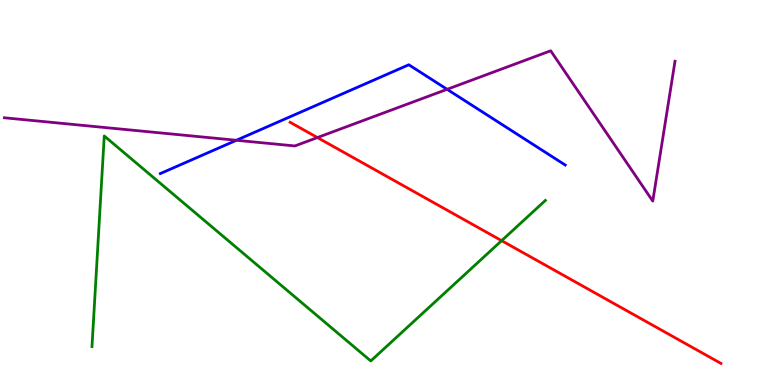[{'lines': ['blue', 'red'], 'intersections': []}, {'lines': ['green', 'red'], 'intersections': [{'x': 6.47, 'y': 3.75}]}, {'lines': ['purple', 'red'], 'intersections': [{'x': 4.1, 'y': 6.43}]}, {'lines': ['blue', 'green'], 'intersections': []}, {'lines': ['blue', 'purple'], 'intersections': [{'x': 3.05, 'y': 6.36}, {'x': 5.77, 'y': 7.68}]}, {'lines': ['green', 'purple'], 'intersections': []}]